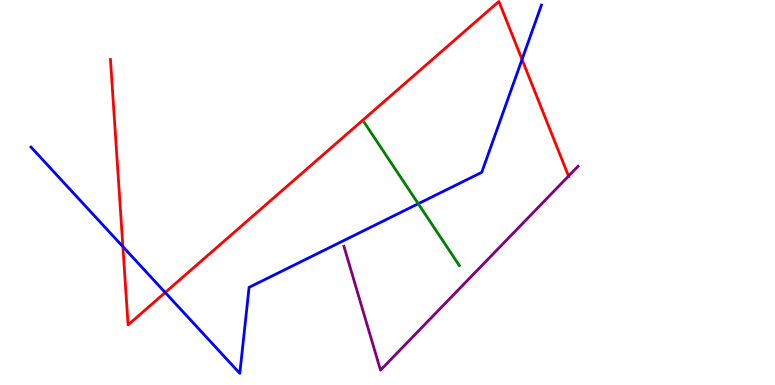[{'lines': ['blue', 'red'], 'intersections': [{'x': 1.59, 'y': 3.59}, {'x': 2.13, 'y': 2.4}, {'x': 6.74, 'y': 8.46}]}, {'lines': ['green', 'red'], 'intersections': []}, {'lines': ['purple', 'red'], 'intersections': [{'x': 7.34, 'y': 5.43}]}, {'lines': ['blue', 'green'], 'intersections': [{'x': 5.4, 'y': 4.71}]}, {'lines': ['blue', 'purple'], 'intersections': []}, {'lines': ['green', 'purple'], 'intersections': []}]